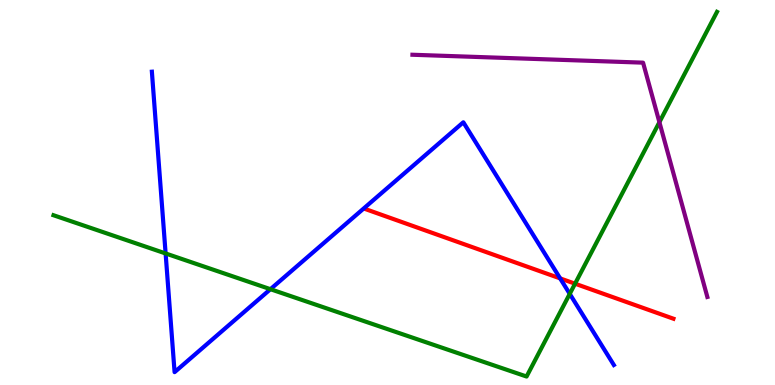[{'lines': ['blue', 'red'], 'intersections': [{'x': 7.23, 'y': 2.77}]}, {'lines': ['green', 'red'], 'intersections': [{'x': 7.42, 'y': 2.63}]}, {'lines': ['purple', 'red'], 'intersections': []}, {'lines': ['blue', 'green'], 'intersections': [{'x': 2.14, 'y': 3.42}, {'x': 3.49, 'y': 2.49}, {'x': 7.35, 'y': 2.37}]}, {'lines': ['blue', 'purple'], 'intersections': []}, {'lines': ['green', 'purple'], 'intersections': [{'x': 8.51, 'y': 6.83}]}]